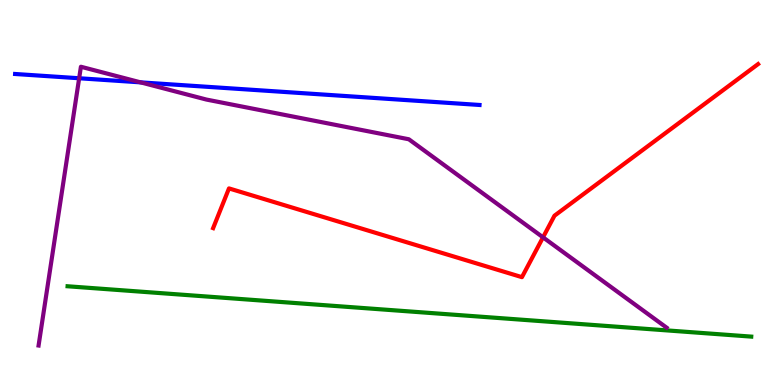[{'lines': ['blue', 'red'], 'intersections': []}, {'lines': ['green', 'red'], 'intersections': []}, {'lines': ['purple', 'red'], 'intersections': [{'x': 7.01, 'y': 3.84}]}, {'lines': ['blue', 'green'], 'intersections': []}, {'lines': ['blue', 'purple'], 'intersections': [{'x': 1.02, 'y': 7.97}, {'x': 1.81, 'y': 7.86}]}, {'lines': ['green', 'purple'], 'intersections': []}]